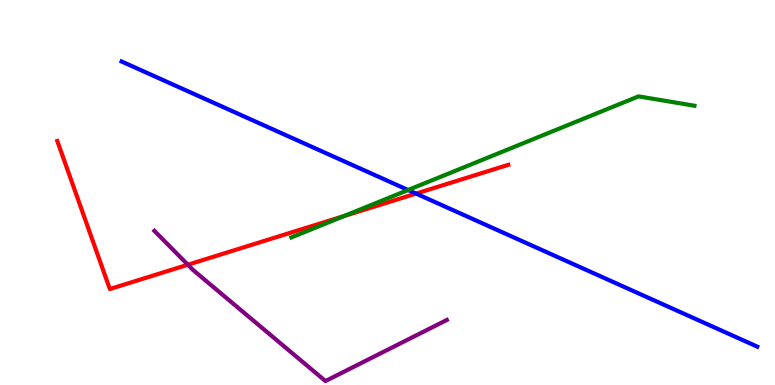[{'lines': ['blue', 'red'], 'intersections': [{'x': 5.37, 'y': 4.97}]}, {'lines': ['green', 'red'], 'intersections': [{'x': 4.44, 'y': 4.39}]}, {'lines': ['purple', 'red'], 'intersections': [{'x': 2.42, 'y': 3.12}]}, {'lines': ['blue', 'green'], 'intersections': [{'x': 5.27, 'y': 5.06}]}, {'lines': ['blue', 'purple'], 'intersections': []}, {'lines': ['green', 'purple'], 'intersections': []}]